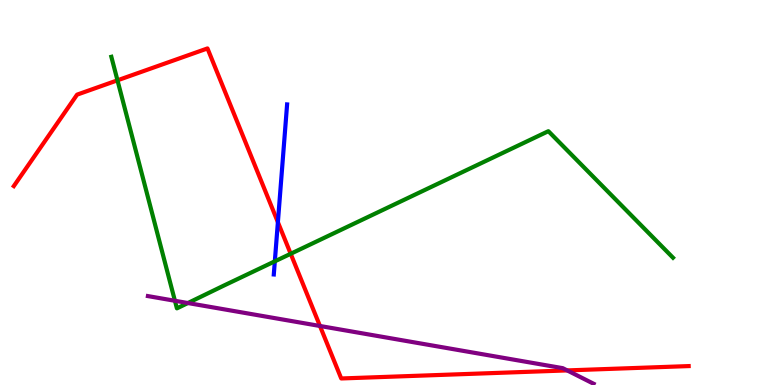[{'lines': ['blue', 'red'], 'intersections': [{'x': 3.59, 'y': 4.23}]}, {'lines': ['green', 'red'], 'intersections': [{'x': 1.52, 'y': 7.91}, {'x': 3.75, 'y': 3.41}]}, {'lines': ['purple', 'red'], 'intersections': [{'x': 4.13, 'y': 1.53}, {'x': 7.32, 'y': 0.379}]}, {'lines': ['blue', 'green'], 'intersections': [{'x': 3.55, 'y': 3.21}]}, {'lines': ['blue', 'purple'], 'intersections': []}, {'lines': ['green', 'purple'], 'intersections': [{'x': 2.26, 'y': 2.19}, {'x': 2.42, 'y': 2.13}]}]